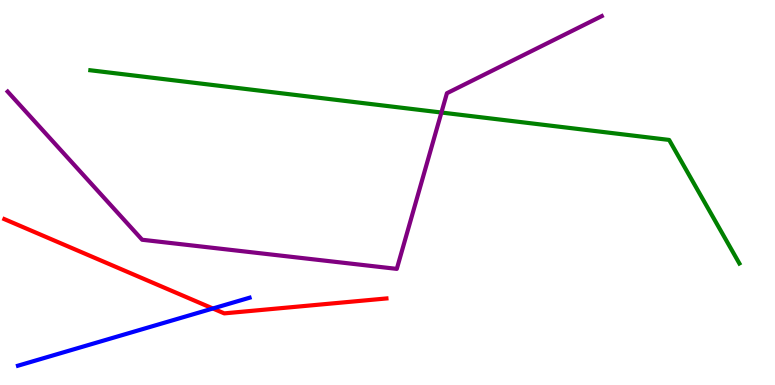[{'lines': ['blue', 'red'], 'intersections': [{'x': 2.75, 'y': 1.99}]}, {'lines': ['green', 'red'], 'intersections': []}, {'lines': ['purple', 'red'], 'intersections': []}, {'lines': ['blue', 'green'], 'intersections': []}, {'lines': ['blue', 'purple'], 'intersections': []}, {'lines': ['green', 'purple'], 'intersections': [{'x': 5.7, 'y': 7.08}]}]